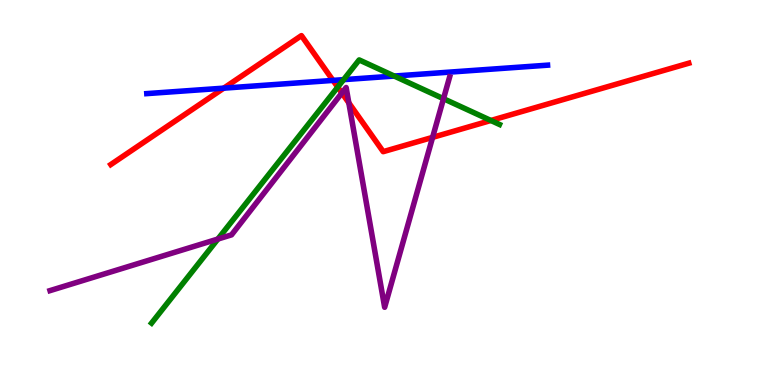[{'lines': ['blue', 'red'], 'intersections': [{'x': 2.89, 'y': 7.71}, {'x': 4.3, 'y': 7.91}]}, {'lines': ['green', 'red'], 'intersections': [{'x': 4.36, 'y': 7.74}, {'x': 6.33, 'y': 6.87}]}, {'lines': ['purple', 'red'], 'intersections': [{'x': 4.41, 'y': 7.58}, {'x': 4.5, 'y': 7.33}, {'x': 5.58, 'y': 6.43}]}, {'lines': ['blue', 'green'], 'intersections': [{'x': 4.43, 'y': 7.93}, {'x': 5.09, 'y': 8.02}]}, {'lines': ['blue', 'purple'], 'intersections': []}, {'lines': ['green', 'purple'], 'intersections': [{'x': 2.81, 'y': 3.79}, {'x': 5.72, 'y': 7.44}]}]